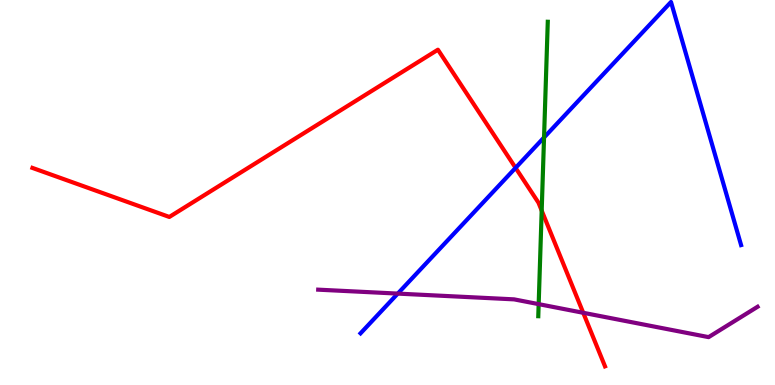[{'lines': ['blue', 'red'], 'intersections': [{'x': 6.65, 'y': 5.64}]}, {'lines': ['green', 'red'], 'intersections': [{'x': 6.99, 'y': 4.53}]}, {'lines': ['purple', 'red'], 'intersections': [{'x': 7.53, 'y': 1.88}]}, {'lines': ['blue', 'green'], 'intersections': [{'x': 7.02, 'y': 6.43}]}, {'lines': ['blue', 'purple'], 'intersections': [{'x': 5.13, 'y': 2.37}]}, {'lines': ['green', 'purple'], 'intersections': [{'x': 6.95, 'y': 2.1}]}]